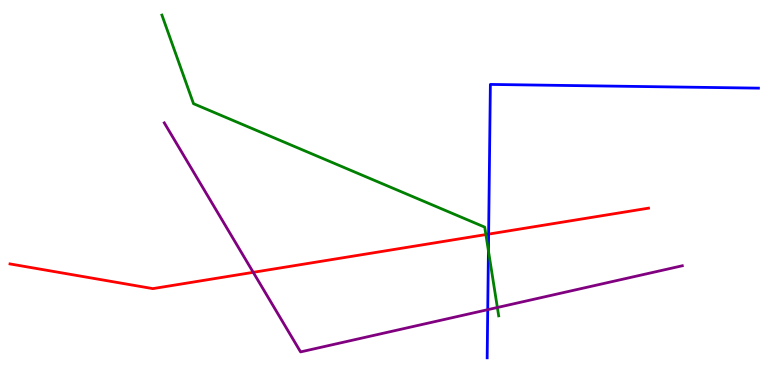[{'lines': ['blue', 'red'], 'intersections': [{'x': 6.3, 'y': 3.92}]}, {'lines': ['green', 'red'], 'intersections': [{'x': 6.27, 'y': 3.91}]}, {'lines': ['purple', 'red'], 'intersections': [{'x': 3.27, 'y': 2.93}]}, {'lines': ['blue', 'green'], 'intersections': [{'x': 6.3, 'y': 3.49}]}, {'lines': ['blue', 'purple'], 'intersections': [{'x': 6.29, 'y': 1.96}]}, {'lines': ['green', 'purple'], 'intersections': [{'x': 6.42, 'y': 2.01}]}]